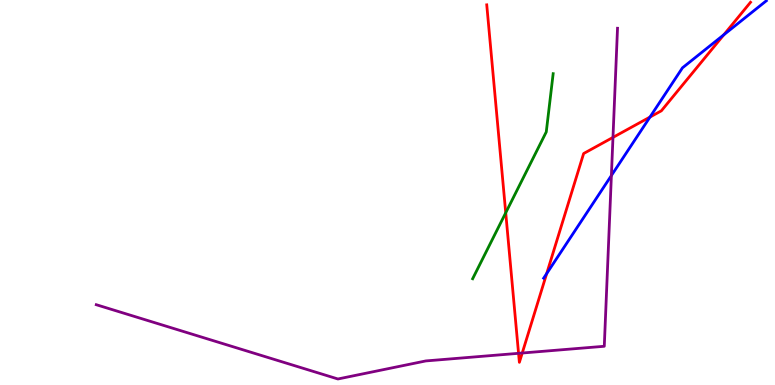[{'lines': ['blue', 'red'], 'intersections': [{'x': 7.05, 'y': 2.89}, {'x': 8.39, 'y': 6.96}, {'x': 9.34, 'y': 9.1}]}, {'lines': ['green', 'red'], 'intersections': [{'x': 6.53, 'y': 4.47}]}, {'lines': ['purple', 'red'], 'intersections': [{'x': 6.69, 'y': 0.823}, {'x': 6.74, 'y': 0.831}, {'x': 7.91, 'y': 6.43}]}, {'lines': ['blue', 'green'], 'intersections': []}, {'lines': ['blue', 'purple'], 'intersections': [{'x': 7.89, 'y': 5.44}]}, {'lines': ['green', 'purple'], 'intersections': []}]